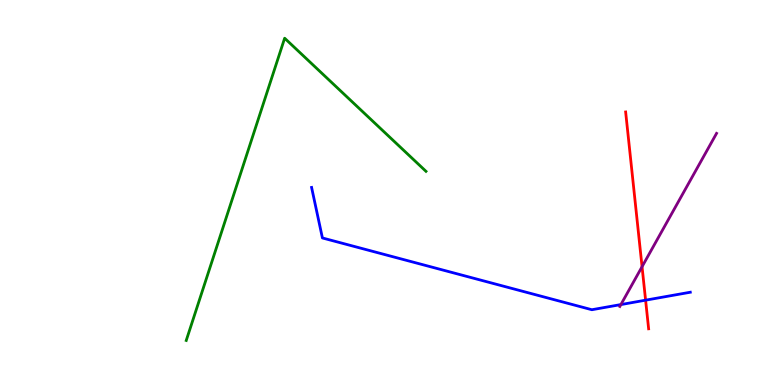[{'lines': ['blue', 'red'], 'intersections': [{'x': 8.33, 'y': 2.2}]}, {'lines': ['green', 'red'], 'intersections': []}, {'lines': ['purple', 'red'], 'intersections': [{'x': 8.28, 'y': 3.07}]}, {'lines': ['blue', 'green'], 'intersections': []}, {'lines': ['blue', 'purple'], 'intersections': [{'x': 8.01, 'y': 2.09}]}, {'lines': ['green', 'purple'], 'intersections': []}]